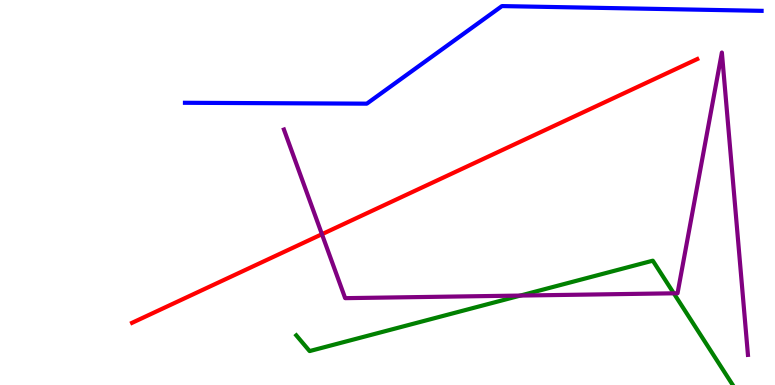[{'lines': ['blue', 'red'], 'intersections': []}, {'lines': ['green', 'red'], 'intersections': []}, {'lines': ['purple', 'red'], 'intersections': [{'x': 4.15, 'y': 3.92}]}, {'lines': ['blue', 'green'], 'intersections': []}, {'lines': ['blue', 'purple'], 'intersections': []}, {'lines': ['green', 'purple'], 'intersections': [{'x': 6.71, 'y': 2.32}, {'x': 8.69, 'y': 2.38}]}]